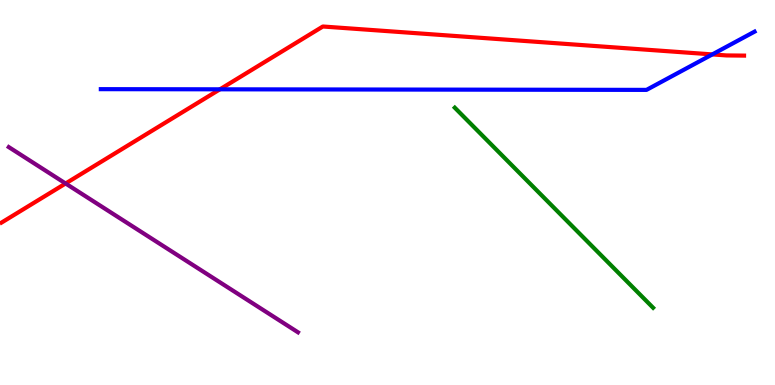[{'lines': ['blue', 'red'], 'intersections': [{'x': 2.84, 'y': 7.68}, {'x': 9.19, 'y': 8.59}]}, {'lines': ['green', 'red'], 'intersections': []}, {'lines': ['purple', 'red'], 'intersections': [{'x': 0.846, 'y': 5.23}]}, {'lines': ['blue', 'green'], 'intersections': []}, {'lines': ['blue', 'purple'], 'intersections': []}, {'lines': ['green', 'purple'], 'intersections': []}]